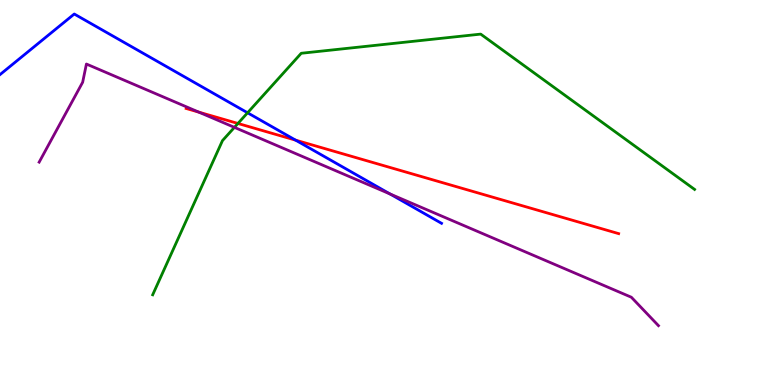[{'lines': ['blue', 'red'], 'intersections': [{'x': 3.81, 'y': 6.36}]}, {'lines': ['green', 'red'], 'intersections': [{'x': 3.07, 'y': 6.79}]}, {'lines': ['purple', 'red'], 'intersections': [{'x': 2.57, 'y': 7.09}]}, {'lines': ['blue', 'green'], 'intersections': [{'x': 3.19, 'y': 7.07}]}, {'lines': ['blue', 'purple'], 'intersections': [{'x': 5.03, 'y': 4.96}]}, {'lines': ['green', 'purple'], 'intersections': [{'x': 3.02, 'y': 6.69}]}]